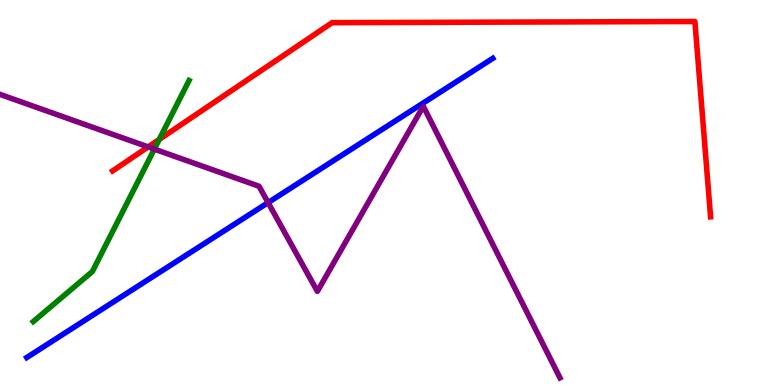[{'lines': ['blue', 'red'], 'intersections': []}, {'lines': ['green', 'red'], 'intersections': [{'x': 2.05, 'y': 6.38}]}, {'lines': ['purple', 'red'], 'intersections': [{'x': 1.91, 'y': 6.18}]}, {'lines': ['blue', 'green'], 'intersections': []}, {'lines': ['blue', 'purple'], 'intersections': [{'x': 3.46, 'y': 4.74}]}, {'lines': ['green', 'purple'], 'intersections': [{'x': 1.99, 'y': 6.13}]}]